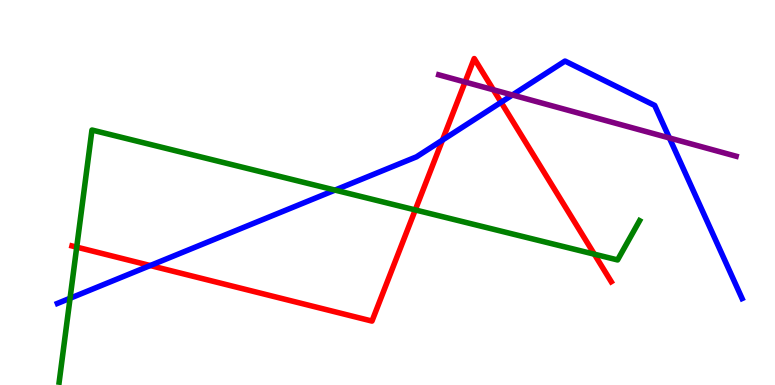[{'lines': ['blue', 'red'], 'intersections': [{'x': 1.94, 'y': 3.1}, {'x': 5.71, 'y': 6.36}, {'x': 6.47, 'y': 7.34}]}, {'lines': ['green', 'red'], 'intersections': [{'x': 0.99, 'y': 3.58}, {'x': 5.36, 'y': 4.55}, {'x': 7.67, 'y': 3.4}]}, {'lines': ['purple', 'red'], 'intersections': [{'x': 6.0, 'y': 7.87}, {'x': 6.37, 'y': 7.67}]}, {'lines': ['blue', 'green'], 'intersections': [{'x': 0.904, 'y': 2.25}, {'x': 4.32, 'y': 5.06}]}, {'lines': ['blue', 'purple'], 'intersections': [{'x': 6.61, 'y': 7.53}, {'x': 8.64, 'y': 6.42}]}, {'lines': ['green', 'purple'], 'intersections': []}]